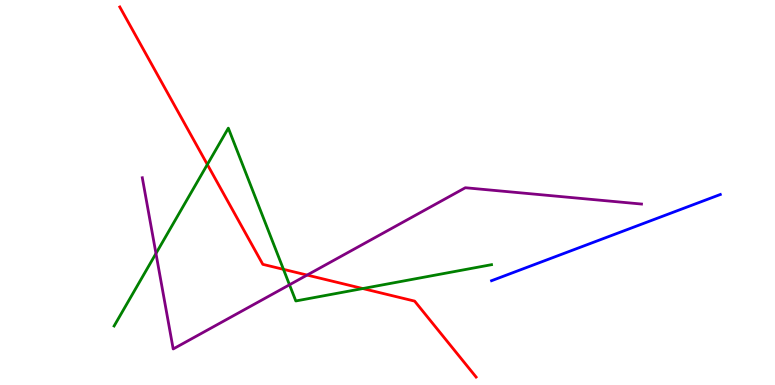[{'lines': ['blue', 'red'], 'intersections': []}, {'lines': ['green', 'red'], 'intersections': [{'x': 2.68, 'y': 5.73}, {'x': 3.66, 'y': 3.0}, {'x': 4.68, 'y': 2.51}]}, {'lines': ['purple', 'red'], 'intersections': [{'x': 3.96, 'y': 2.86}]}, {'lines': ['blue', 'green'], 'intersections': []}, {'lines': ['blue', 'purple'], 'intersections': []}, {'lines': ['green', 'purple'], 'intersections': [{'x': 2.01, 'y': 3.42}, {'x': 3.74, 'y': 2.6}]}]